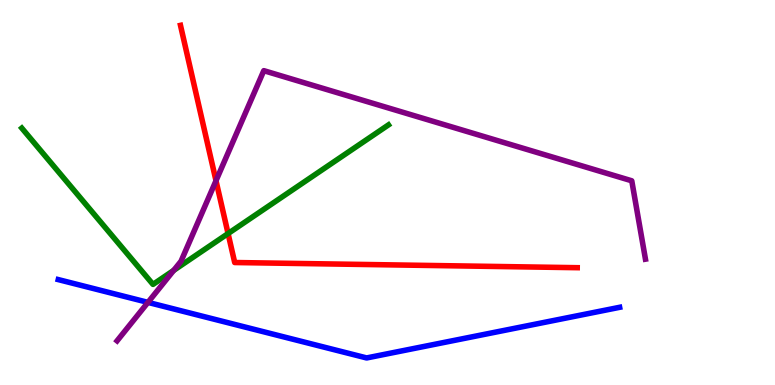[{'lines': ['blue', 'red'], 'intersections': []}, {'lines': ['green', 'red'], 'intersections': [{'x': 2.94, 'y': 3.93}]}, {'lines': ['purple', 'red'], 'intersections': [{'x': 2.79, 'y': 5.31}]}, {'lines': ['blue', 'green'], 'intersections': []}, {'lines': ['blue', 'purple'], 'intersections': [{'x': 1.91, 'y': 2.15}]}, {'lines': ['green', 'purple'], 'intersections': [{'x': 2.24, 'y': 2.98}]}]